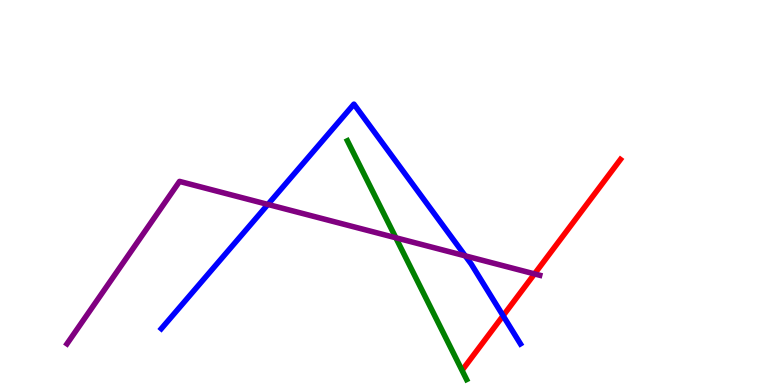[{'lines': ['blue', 'red'], 'intersections': [{'x': 6.49, 'y': 1.8}]}, {'lines': ['green', 'red'], 'intersections': []}, {'lines': ['purple', 'red'], 'intersections': [{'x': 6.9, 'y': 2.89}]}, {'lines': ['blue', 'green'], 'intersections': []}, {'lines': ['blue', 'purple'], 'intersections': [{'x': 3.46, 'y': 4.69}, {'x': 6.0, 'y': 3.35}]}, {'lines': ['green', 'purple'], 'intersections': [{'x': 5.11, 'y': 3.82}]}]